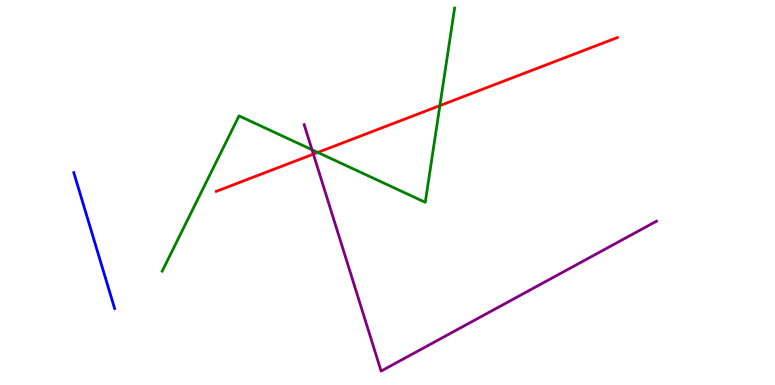[{'lines': ['blue', 'red'], 'intersections': []}, {'lines': ['green', 'red'], 'intersections': [{'x': 4.1, 'y': 6.04}, {'x': 5.68, 'y': 7.26}]}, {'lines': ['purple', 'red'], 'intersections': [{'x': 4.04, 'y': 6.0}]}, {'lines': ['blue', 'green'], 'intersections': []}, {'lines': ['blue', 'purple'], 'intersections': []}, {'lines': ['green', 'purple'], 'intersections': [{'x': 4.03, 'y': 6.11}]}]